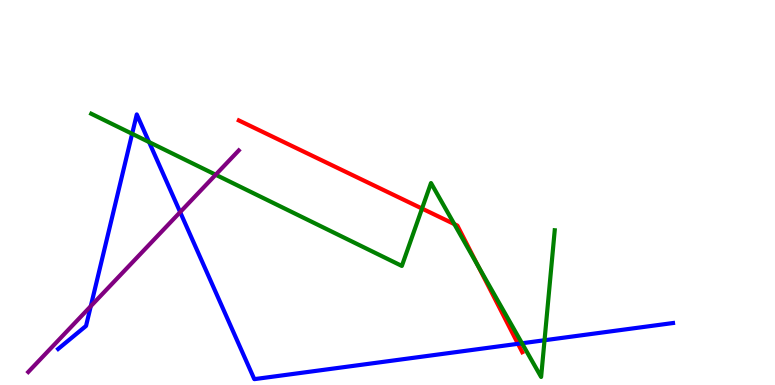[{'lines': ['blue', 'red'], 'intersections': [{'x': 6.68, 'y': 1.07}]}, {'lines': ['green', 'red'], 'intersections': [{'x': 5.45, 'y': 4.58}, {'x': 5.86, 'y': 4.18}, {'x': 6.17, 'y': 3.1}]}, {'lines': ['purple', 'red'], 'intersections': []}, {'lines': ['blue', 'green'], 'intersections': [{'x': 1.7, 'y': 6.52}, {'x': 1.92, 'y': 6.31}, {'x': 6.74, 'y': 1.08}, {'x': 7.03, 'y': 1.16}]}, {'lines': ['blue', 'purple'], 'intersections': [{'x': 1.17, 'y': 2.05}, {'x': 2.32, 'y': 4.49}]}, {'lines': ['green', 'purple'], 'intersections': [{'x': 2.78, 'y': 5.46}]}]